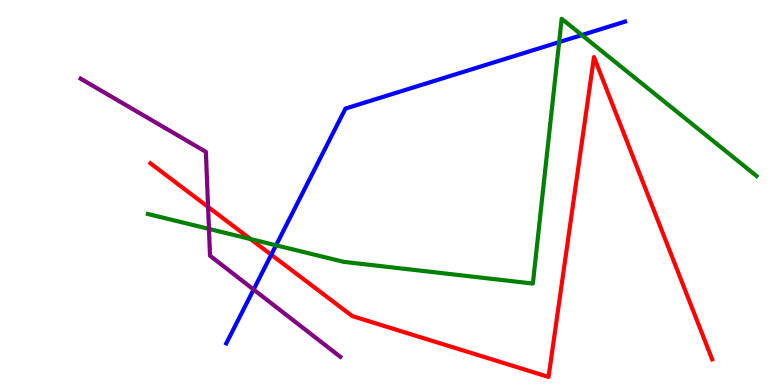[{'lines': ['blue', 'red'], 'intersections': [{'x': 3.5, 'y': 3.38}]}, {'lines': ['green', 'red'], 'intersections': [{'x': 3.23, 'y': 3.79}]}, {'lines': ['purple', 'red'], 'intersections': [{'x': 2.68, 'y': 4.63}]}, {'lines': ['blue', 'green'], 'intersections': [{'x': 3.56, 'y': 3.63}, {'x': 7.21, 'y': 8.91}, {'x': 7.51, 'y': 9.09}]}, {'lines': ['blue', 'purple'], 'intersections': [{'x': 3.27, 'y': 2.48}]}, {'lines': ['green', 'purple'], 'intersections': [{'x': 2.7, 'y': 4.05}]}]